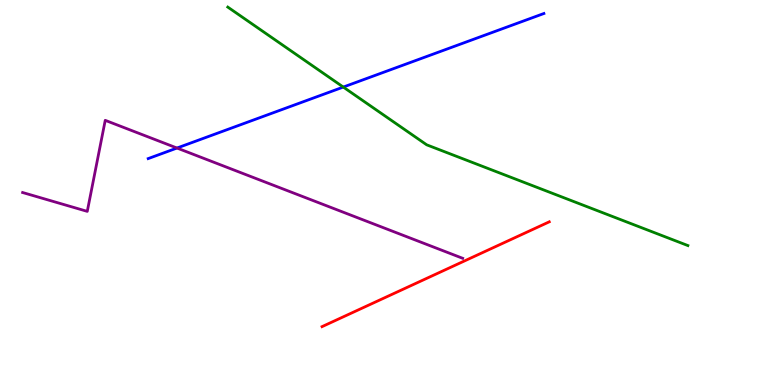[{'lines': ['blue', 'red'], 'intersections': []}, {'lines': ['green', 'red'], 'intersections': []}, {'lines': ['purple', 'red'], 'intersections': []}, {'lines': ['blue', 'green'], 'intersections': [{'x': 4.43, 'y': 7.74}]}, {'lines': ['blue', 'purple'], 'intersections': [{'x': 2.28, 'y': 6.15}]}, {'lines': ['green', 'purple'], 'intersections': []}]